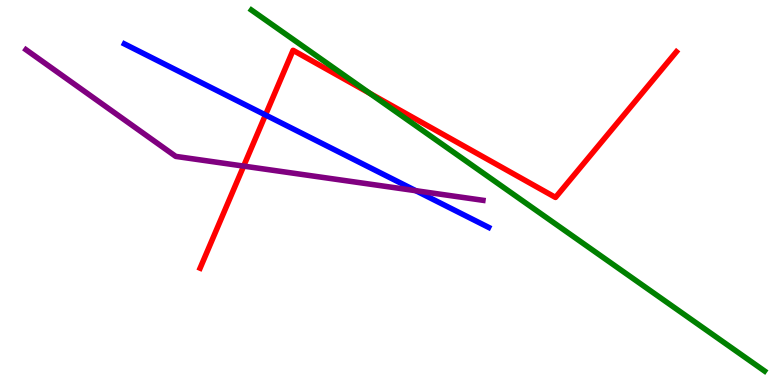[{'lines': ['blue', 'red'], 'intersections': [{'x': 3.43, 'y': 7.01}]}, {'lines': ['green', 'red'], 'intersections': [{'x': 4.77, 'y': 7.58}]}, {'lines': ['purple', 'red'], 'intersections': [{'x': 3.14, 'y': 5.69}]}, {'lines': ['blue', 'green'], 'intersections': []}, {'lines': ['blue', 'purple'], 'intersections': [{'x': 5.37, 'y': 5.05}]}, {'lines': ['green', 'purple'], 'intersections': []}]